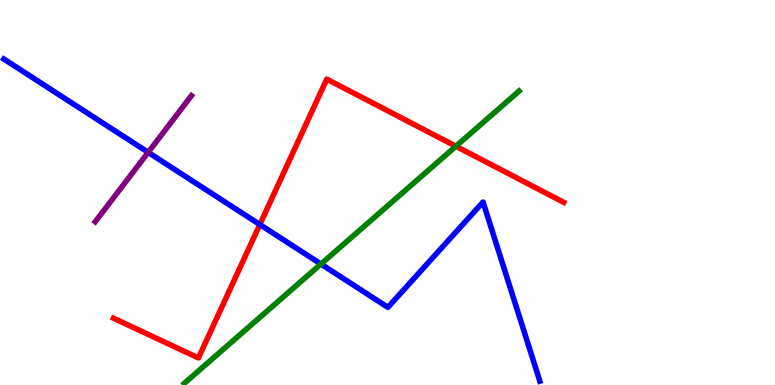[{'lines': ['blue', 'red'], 'intersections': [{'x': 3.35, 'y': 4.17}]}, {'lines': ['green', 'red'], 'intersections': [{'x': 5.88, 'y': 6.2}]}, {'lines': ['purple', 'red'], 'intersections': []}, {'lines': ['blue', 'green'], 'intersections': [{'x': 4.14, 'y': 3.14}]}, {'lines': ['blue', 'purple'], 'intersections': [{'x': 1.91, 'y': 6.04}]}, {'lines': ['green', 'purple'], 'intersections': []}]